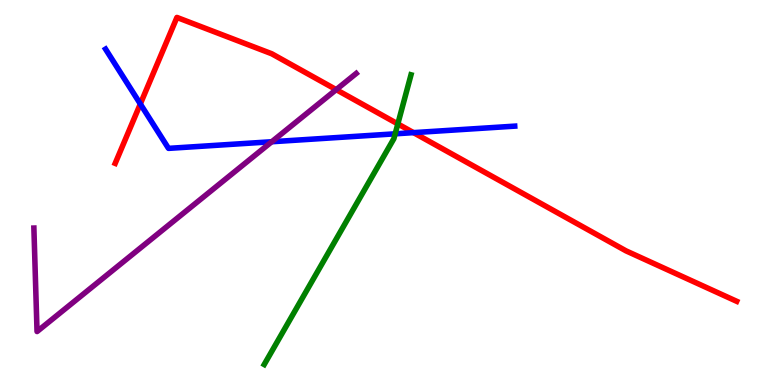[{'lines': ['blue', 'red'], 'intersections': [{'x': 1.81, 'y': 7.3}, {'x': 5.34, 'y': 6.55}]}, {'lines': ['green', 'red'], 'intersections': [{'x': 5.13, 'y': 6.78}]}, {'lines': ['purple', 'red'], 'intersections': [{'x': 4.34, 'y': 7.67}]}, {'lines': ['blue', 'green'], 'intersections': [{'x': 5.1, 'y': 6.52}]}, {'lines': ['blue', 'purple'], 'intersections': [{'x': 3.51, 'y': 6.32}]}, {'lines': ['green', 'purple'], 'intersections': []}]